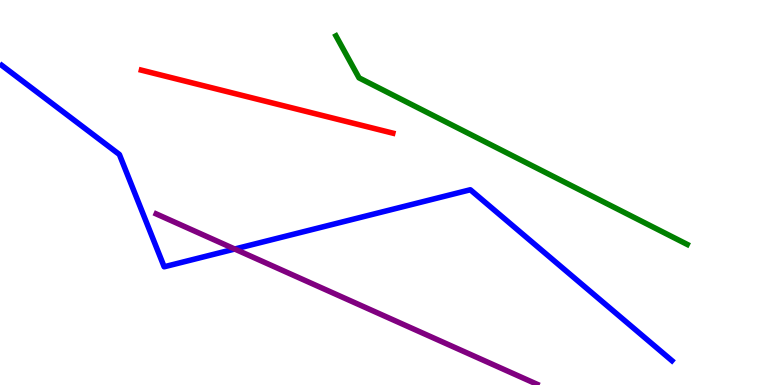[{'lines': ['blue', 'red'], 'intersections': []}, {'lines': ['green', 'red'], 'intersections': []}, {'lines': ['purple', 'red'], 'intersections': []}, {'lines': ['blue', 'green'], 'intersections': []}, {'lines': ['blue', 'purple'], 'intersections': [{'x': 3.03, 'y': 3.53}]}, {'lines': ['green', 'purple'], 'intersections': []}]